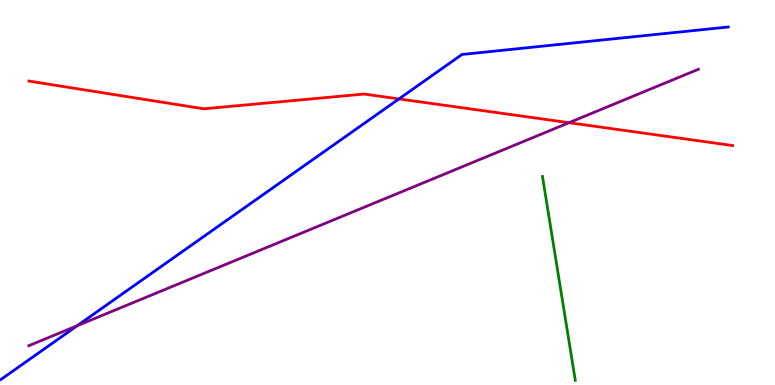[{'lines': ['blue', 'red'], 'intersections': [{'x': 5.15, 'y': 7.43}]}, {'lines': ['green', 'red'], 'intersections': []}, {'lines': ['purple', 'red'], 'intersections': [{'x': 7.34, 'y': 6.81}]}, {'lines': ['blue', 'green'], 'intersections': []}, {'lines': ['blue', 'purple'], 'intersections': [{'x': 0.996, 'y': 1.54}]}, {'lines': ['green', 'purple'], 'intersections': []}]